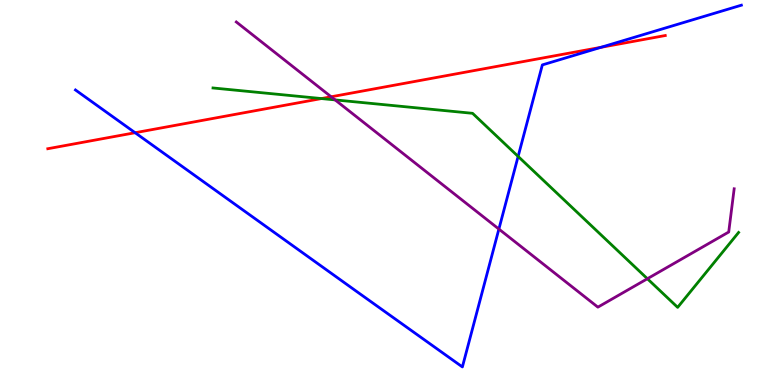[{'lines': ['blue', 'red'], 'intersections': [{'x': 1.74, 'y': 6.55}, {'x': 7.76, 'y': 8.77}]}, {'lines': ['green', 'red'], 'intersections': [{'x': 4.15, 'y': 7.44}]}, {'lines': ['purple', 'red'], 'intersections': [{'x': 4.27, 'y': 7.49}]}, {'lines': ['blue', 'green'], 'intersections': [{'x': 6.69, 'y': 5.94}]}, {'lines': ['blue', 'purple'], 'intersections': [{'x': 6.44, 'y': 4.05}]}, {'lines': ['green', 'purple'], 'intersections': [{'x': 4.32, 'y': 7.41}, {'x': 8.35, 'y': 2.76}]}]